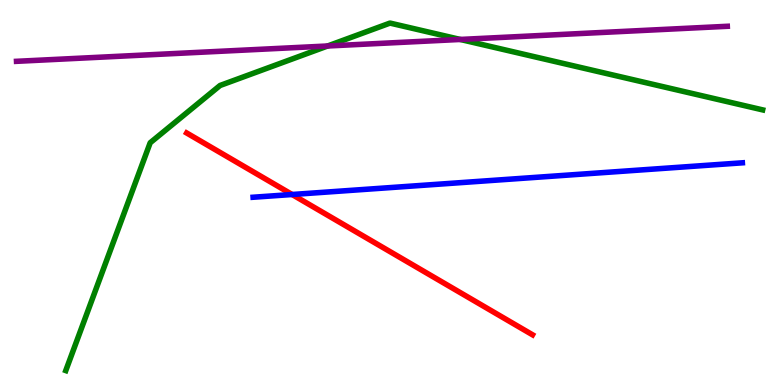[{'lines': ['blue', 'red'], 'intersections': [{'x': 3.77, 'y': 4.95}]}, {'lines': ['green', 'red'], 'intersections': []}, {'lines': ['purple', 'red'], 'intersections': []}, {'lines': ['blue', 'green'], 'intersections': []}, {'lines': ['blue', 'purple'], 'intersections': []}, {'lines': ['green', 'purple'], 'intersections': [{'x': 4.23, 'y': 8.81}, {'x': 5.94, 'y': 8.98}]}]